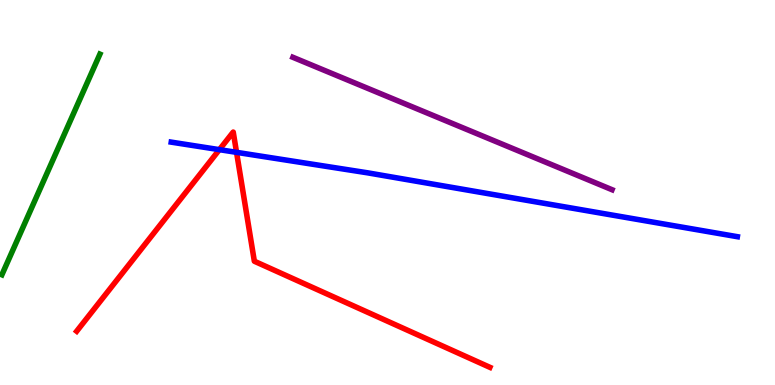[{'lines': ['blue', 'red'], 'intersections': [{'x': 2.83, 'y': 6.11}, {'x': 3.05, 'y': 6.04}]}, {'lines': ['green', 'red'], 'intersections': []}, {'lines': ['purple', 'red'], 'intersections': []}, {'lines': ['blue', 'green'], 'intersections': []}, {'lines': ['blue', 'purple'], 'intersections': []}, {'lines': ['green', 'purple'], 'intersections': []}]